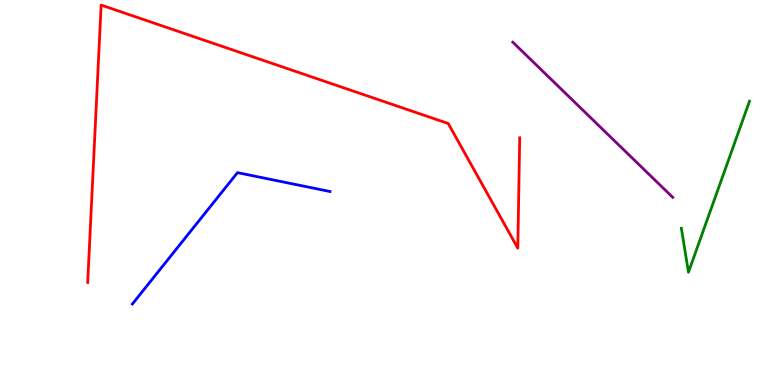[{'lines': ['blue', 'red'], 'intersections': []}, {'lines': ['green', 'red'], 'intersections': []}, {'lines': ['purple', 'red'], 'intersections': []}, {'lines': ['blue', 'green'], 'intersections': []}, {'lines': ['blue', 'purple'], 'intersections': []}, {'lines': ['green', 'purple'], 'intersections': []}]